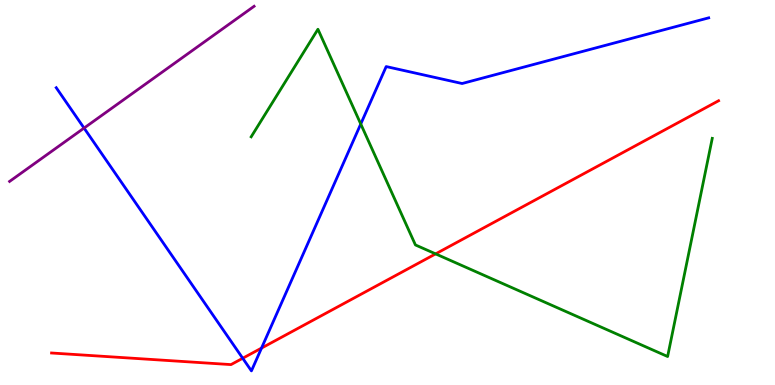[{'lines': ['blue', 'red'], 'intersections': [{'x': 3.13, 'y': 0.695}, {'x': 3.37, 'y': 0.959}]}, {'lines': ['green', 'red'], 'intersections': [{'x': 5.62, 'y': 3.41}]}, {'lines': ['purple', 'red'], 'intersections': []}, {'lines': ['blue', 'green'], 'intersections': [{'x': 4.65, 'y': 6.78}]}, {'lines': ['blue', 'purple'], 'intersections': [{'x': 1.08, 'y': 6.67}]}, {'lines': ['green', 'purple'], 'intersections': []}]